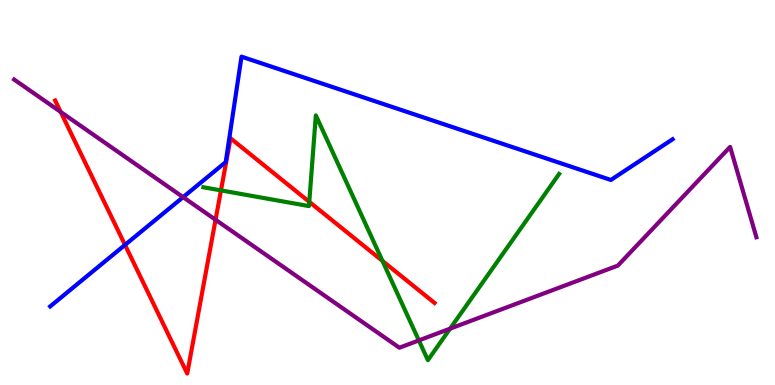[{'lines': ['blue', 'red'], 'intersections': [{'x': 1.61, 'y': 3.64}]}, {'lines': ['green', 'red'], 'intersections': [{'x': 2.85, 'y': 5.05}, {'x': 3.99, 'y': 4.76}, {'x': 4.93, 'y': 3.22}]}, {'lines': ['purple', 'red'], 'intersections': [{'x': 0.783, 'y': 7.09}, {'x': 2.78, 'y': 4.29}]}, {'lines': ['blue', 'green'], 'intersections': []}, {'lines': ['blue', 'purple'], 'intersections': [{'x': 2.36, 'y': 4.88}]}, {'lines': ['green', 'purple'], 'intersections': [{'x': 5.4, 'y': 1.16}, {'x': 5.81, 'y': 1.46}]}]